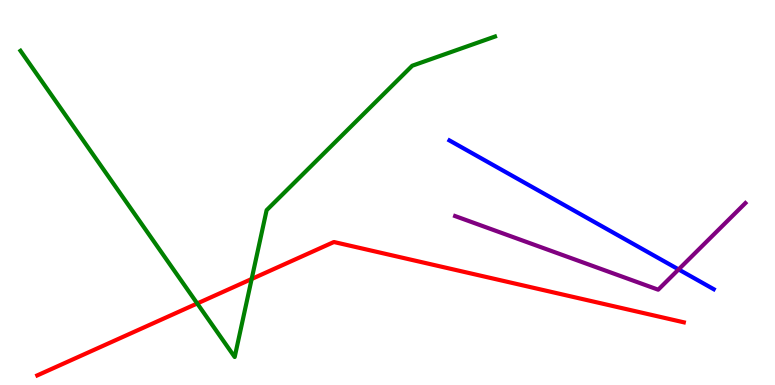[{'lines': ['blue', 'red'], 'intersections': []}, {'lines': ['green', 'red'], 'intersections': [{'x': 2.55, 'y': 2.12}, {'x': 3.25, 'y': 2.75}]}, {'lines': ['purple', 'red'], 'intersections': []}, {'lines': ['blue', 'green'], 'intersections': []}, {'lines': ['blue', 'purple'], 'intersections': [{'x': 8.76, 'y': 3.0}]}, {'lines': ['green', 'purple'], 'intersections': []}]